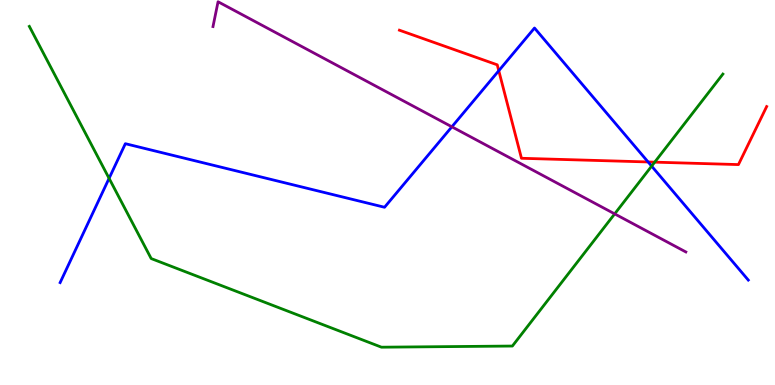[{'lines': ['blue', 'red'], 'intersections': [{'x': 6.44, 'y': 8.16}, {'x': 8.36, 'y': 5.79}]}, {'lines': ['green', 'red'], 'intersections': [{'x': 8.45, 'y': 5.79}]}, {'lines': ['purple', 'red'], 'intersections': []}, {'lines': ['blue', 'green'], 'intersections': [{'x': 1.41, 'y': 5.37}, {'x': 8.41, 'y': 5.69}]}, {'lines': ['blue', 'purple'], 'intersections': [{'x': 5.83, 'y': 6.71}]}, {'lines': ['green', 'purple'], 'intersections': [{'x': 7.93, 'y': 4.44}]}]